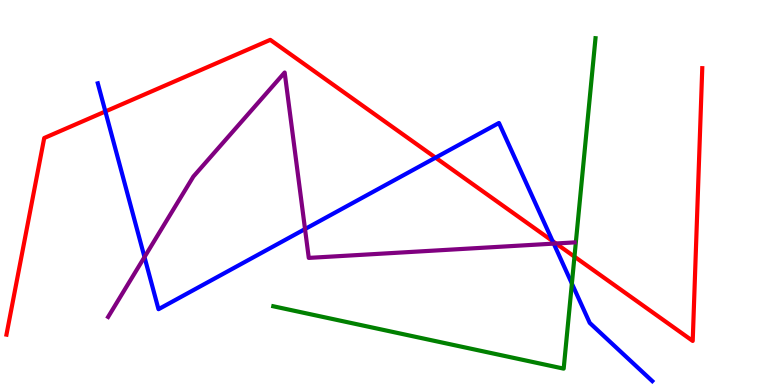[{'lines': ['blue', 'red'], 'intersections': [{'x': 1.36, 'y': 7.1}, {'x': 5.62, 'y': 5.9}, {'x': 7.13, 'y': 3.74}]}, {'lines': ['green', 'red'], 'intersections': [{'x': 7.41, 'y': 3.33}]}, {'lines': ['purple', 'red'], 'intersections': [{'x': 7.17, 'y': 3.68}]}, {'lines': ['blue', 'green'], 'intersections': [{'x': 7.38, 'y': 2.63}]}, {'lines': ['blue', 'purple'], 'intersections': [{'x': 1.86, 'y': 3.32}, {'x': 3.94, 'y': 4.05}, {'x': 7.14, 'y': 3.67}]}, {'lines': ['green', 'purple'], 'intersections': []}]